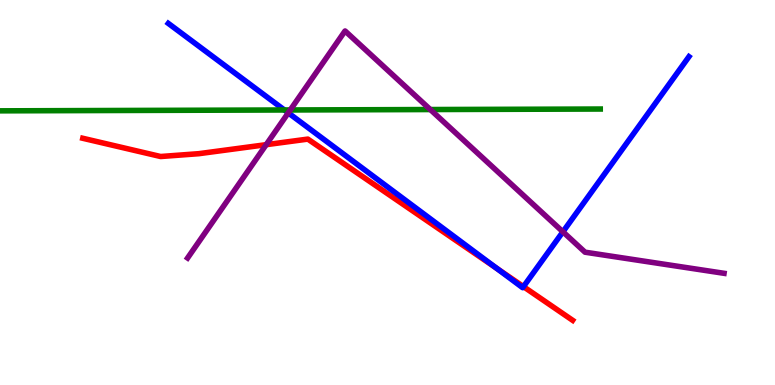[{'lines': ['blue', 'red'], 'intersections': [{'x': 6.41, 'y': 3.03}, {'x': 6.75, 'y': 2.55}]}, {'lines': ['green', 'red'], 'intersections': []}, {'lines': ['purple', 'red'], 'intersections': [{'x': 3.43, 'y': 6.24}]}, {'lines': ['blue', 'green'], 'intersections': [{'x': 3.67, 'y': 7.14}]}, {'lines': ['blue', 'purple'], 'intersections': [{'x': 3.72, 'y': 7.07}, {'x': 7.26, 'y': 3.98}]}, {'lines': ['green', 'purple'], 'intersections': [{'x': 3.75, 'y': 7.14}, {'x': 5.55, 'y': 7.15}]}]